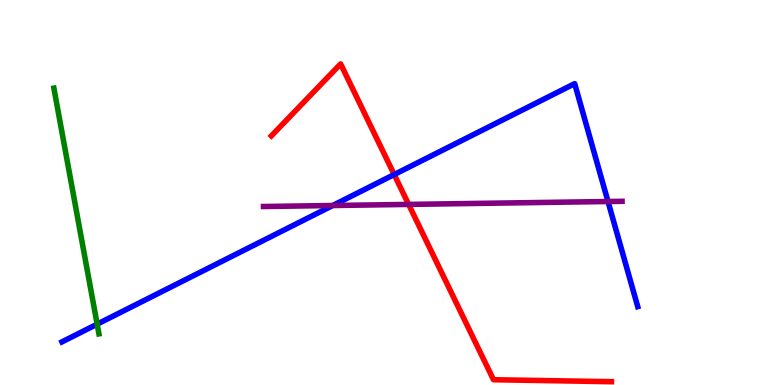[{'lines': ['blue', 'red'], 'intersections': [{'x': 5.09, 'y': 5.47}]}, {'lines': ['green', 'red'], 'intersections': []}, {'lines': ['purple', 'red'], 'intersections': [{'x': 5.27, 'y': 4.69}]}, {'lines': ['blue', 'green'], 'intersections': [{'x': 1.25, 'y': 1.58}]}, {'lines': ['blue', 'purple'], 'intersections': [{'x': 4.29, 'y': 4.66}, {'x': 7.85, 'y': 4.77}]}, {'lines': ['green', 'purple'], 'intersections': []}]